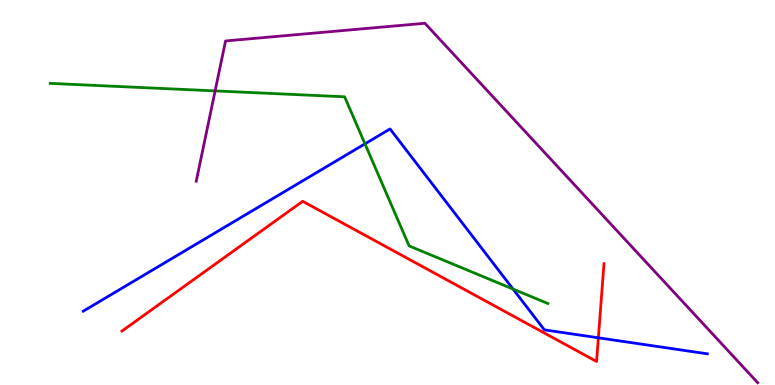[{'lines': ['blue', 'red'], 'intersections': [{'x': 7.72, 'y': 1.23}]}, {'lines': ['green', 'red'], 'intersections': []}, {'lines': ['purple', 'red'], 'intersections': []}, {'lines': ['blue', 'green'], 'intersections': [{'x': 4.71, 'y': 6.26}, {'x': 6.62, 'y': 2.49}]}, {'lines': ['blue', 'purple'], 'intersections': []}, {'lines': ['green', 'purple'], 'intersections': [{'x': 2.78, 'y': 7.64}]}]